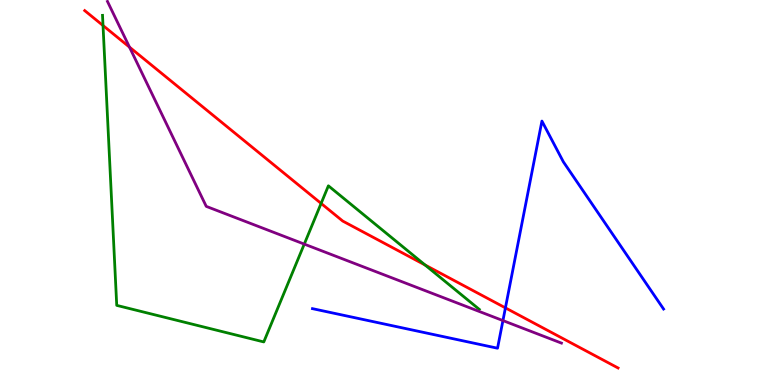[{'lines': ['blue', 'red'], 'intersections': [{'x': 6.52, 'y': 2.0}]}, {'lines': ['green', 'red'], 'intersections': [{'x': 1.33, 'y': 9.34}, {'x': 4.14, 'y': 4.72}, {'x': 5.49, 'y': 3.12}]}, {'lines': ['purple', 'red'], 'intersections': [{'x': 1.67, 'y': 8.78}]}, {'lines': ['blue', 'green'], 'intersections': []}, {'lines': ['blue', 'purple'], 'intersections': [{'x': 6.49, 'y': 1.67}]}, {'lines': ['green', 'purple'], 'intersections': [{'x': 3.93, 'y': 3.66}]}]